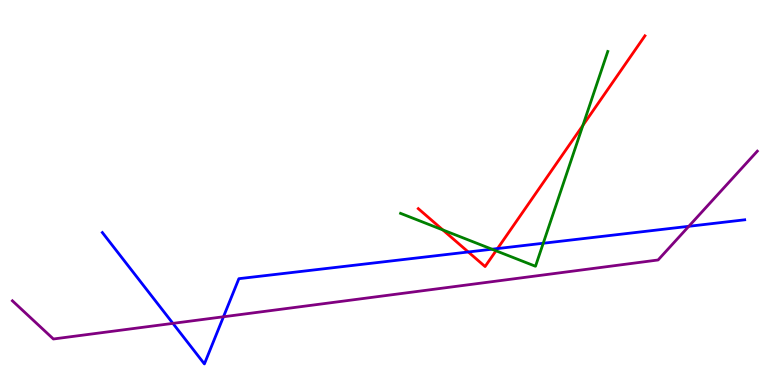[{'lines': ['blue', 'red'], 'intersections': [{'x': 6.04, 'y': 3.46}, {'x': 6.42, 'y': 3.54}]}, {'lines': ['green', 'red'], 'intersections': [{'x': 5.71, 'y': 4.03}, {'x': 6.4, 'y': 3.49}, {'x': 7.52, 'y': 6.74}]}, {'lines': ['purple', 'red'], 'intersections': []}, {'lines': ['blue', 'green'], 'intersections': [{'x': 6.35, 'y': 3.53}, {'x': 7.01, 'y': 3.68}]}, {'lines': ['blue', 'purple'], 'intersections': [{'x': 2.23, 'y': 1.6}, {'x': 2.88, 'y': 1.77}, {'x': 8.89, 'y': 4.12}]}, {'lines': ['green', 'purple'], 'intersections': []}]